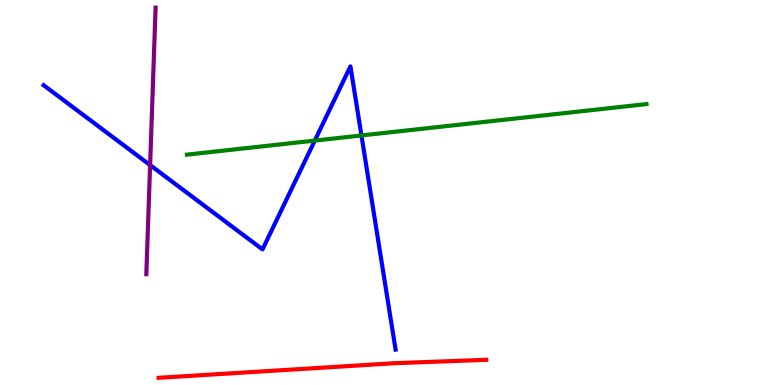[{'lines': ['blue', 'red'], 'intersections': []}, {'lines': ['green', 'red'], 'intersections': []}, {'lines': ['purple', 'red'], 'intersections': []}, {'lines': ['blue', 'green'], 'intersections': [{'x': 4.06, 'y': 6.35}, {'x': 4.66, 'y': 6.48}]}, {'lines': ['blue', 'purple'], 'intersections': [{'x': 1.94, 'y': 5.71}]}, {'lines': ['green', 'purple'], 'intersections': []}]